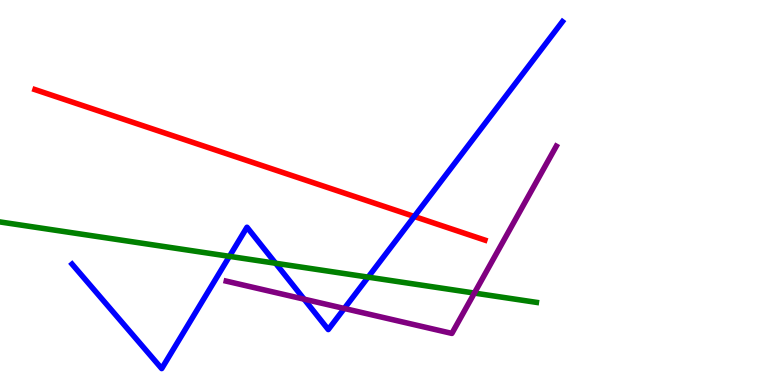[{'lines': ['blue', 'red'], 'intersections': [{'x': 5.35, 'y': 4.38}]}, {'lines': ['green', 'red'], 'intersections': []}, {'lines': ['purple', 'red'], 'intersections': []}, {'lines': ['blue', 'green'], 'intersections': [{'x': 2.96, 'y': 3.34}, {'x': 3.56, 'y': 3.16}, {'x': 4.75, 'y': 2.8}]}, {'lines': ['blue', 'purple'], 'intersections': [{'x': 3.92, 'y': 2.23}, {'x': 4.44, 'y': 1.99}]}, {'lines': ['green', 'purple'], 'intersections': [{'x': 6.12, 'y': 2.39}]}]